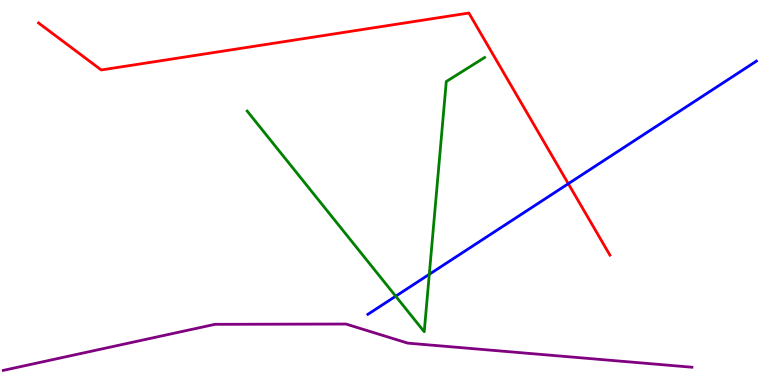[{'lines': ['blue', 'red'], 'intersections': [{'x': 7.33, 'y': 5.23}]}, {'lines': ['green', 'red'], 'intersections': []}, {'lines': ['purple', 'red'], 'intersections': []}, {'lines': ['blue', 'green'], 'intersections': [{'x': 5.11, 'y': 2.31}, {'x': 5.54, 'y': 2.88}]}, {'lines': ['blue', 'purple'], 'intersections': []}, {'lines': ['green', 'purple'], 'intersections': []}]